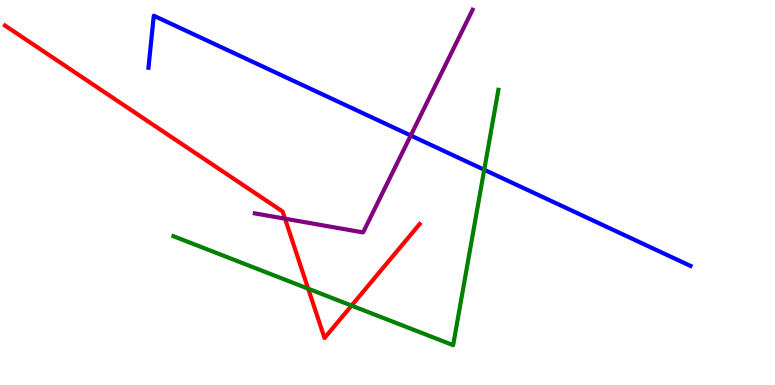[{'lines': ['blue', 'red'], 'intersections': []}, {'lines': ['green', 'red'], 'intersections': [{'x': 3.98, 'y': 2.5}, {'x': 4.54, 'y': 2.06}]}, {'lines': ['purple', 'red'], 'intersections': [{'x': 3.68, 'y': 4.32}]}, {'lines': ['blue', 'green'], 'intersections': [{'x': 6.25, 'y': 5.59}]}, {'lines': ['blue', 'purple'], 'intersections': [{'x': 5.3, 'y': 6.48}]}, {'lines': ['green', 'purple'], 'intersections': []}]